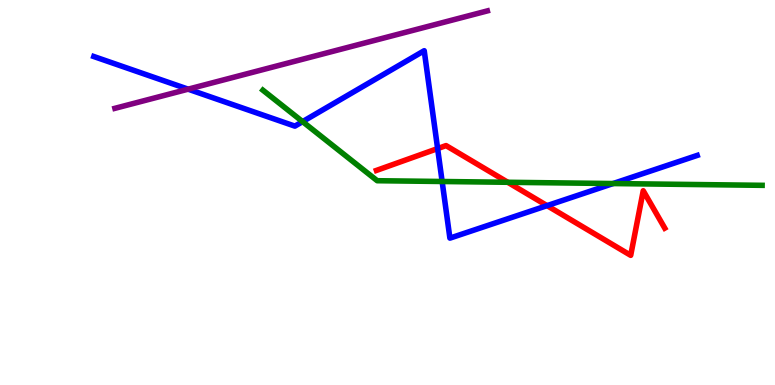[{'lines': ['blue', 'red'], 'intersections': [{'x': 5.65, 'y': 6.14}, {'x': 7.06, 'y': 4.66}]}, {'lines': ['green', 'red'], 'intersections': [{'x': 6.55, 'y': 5.27}]}, {'lines': ['purple', 'red'], 'intersections': []}, {'lines': ['blue', 'green'], 'intersections': [{'x': 3.9, 'y': 6.84}, {'x': 5.71, 'y': 5.29}, {'x': 7.91, 'y': 5.23}]}, {'lines': ['blue', 'purple'], 'intersections': [{'x': 2.43, 'y': 7.68}]}, {'lines': ['green', 'purple'], 'intersections': []}]